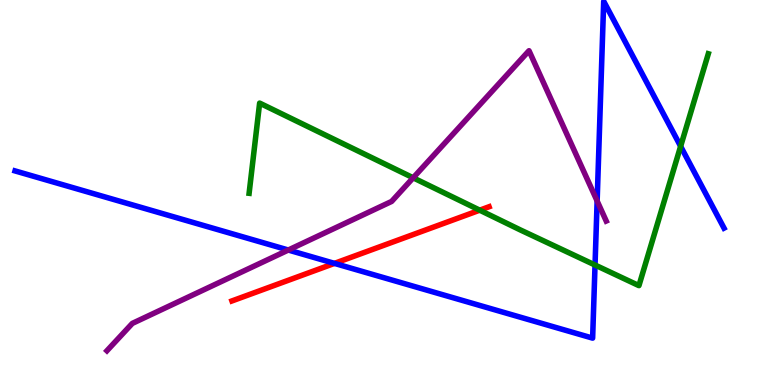[{'lines': ['blue', 'red'], 'intersections': [{'x': 4.32, 'y': 3.16}]}, {'lines': ['green', 'red'], 'intersections': [{'x': 6.19, 'y': 4.54}]}, {'lines': ['purple', 'red'], 'intersections': []}, {'lines': ['blue', 'green'], 'intersections': [{'x': 7.68, 'y': 3.12}, {'x': 8.78, 'y': 6.2}]}, {'lines': ['blue', 'purple'], 'intersections': [{'x': 3.72, 'y': 3.51}, {'x': 7.71, 'y': 4.78}]}, {'lines': ['green', 'purple'], 'intersections': [{'x': 5.33, 'y': 5.38}]}]